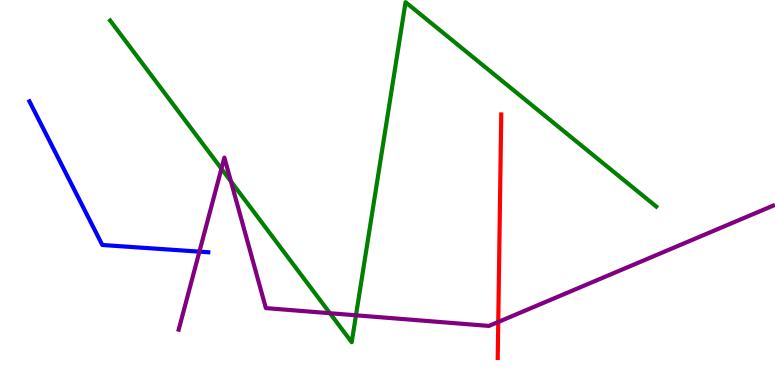[{'lines': ['blue', 'red'], 'intersections': []}, {'lines': ['green', 'red'], 'intersections': []}, {'lines': ['purple', 'red'], 'intersections': [{'x': 6.43, 'y': 1.64}]}, {'lines': ['blue', 'green'], 'intersections': []}, {'lines': ['blue', 'purple'], 'intersections': [{'x': 2.57, 'y': 3.46}]}, {'lines': ['green', 'purple'], 'intersections': [{'x': 2.86, 'y': 5.62}, {'x': 2.98, 'y': 5.29}, {'x': 4.26, 'y': 1.86}, {'x': 4.59, 'y': 1.81}]}]